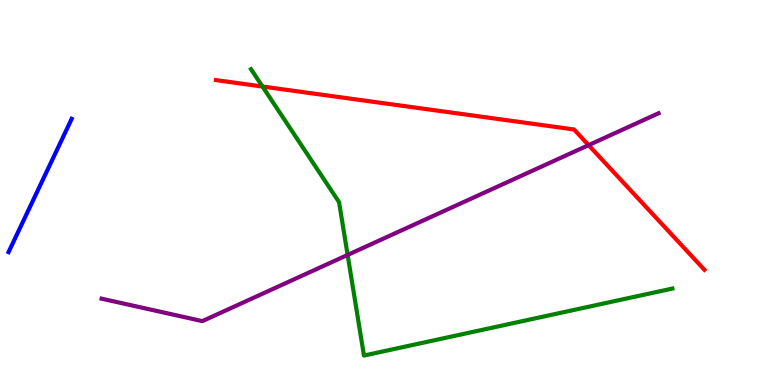[{'lines': ['blue', 'red'], 'intersections': []}, {'lines': ['green', 'red'], 'intersections': [{'x': 3.39, 'y': 7.75}]}, {'lines': ['purple', 'red'], 'intersections': [{'x': 7.59, 'y': 6.23}]}, {'lines': ['blue', 'green'], 'intersections': []}, {'lines': ['blue', 'purple'], 'intersections': []}, {'lines': ['green', 'purple'], 'intersections': [{'x': 4.49, 'y': 3.38}]}]